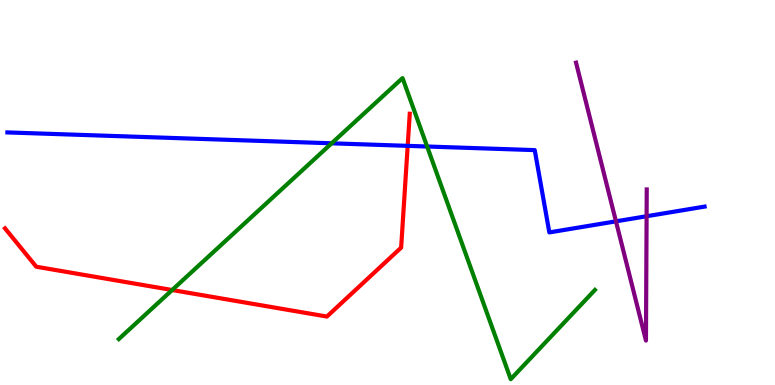[{'lines': ['blue', 'red'], 'intersections': [{'x': 5.26, 'y': 6.21}]}, {'lines': ['green', 'red'], 'intersections': [{'x': 2.22, 'y': 2.47}]}, {'lines': ['purple', 'red'], 'intersections': []}, {'lines': ['blue', 'green'], 'intersections': [{'x': 4.28, 'y': 6.28}, {'x': 5.51, 'y': 6.19}]}, {'lines': ['blue', 'purple'], 'intersections': [{'x': 7.95, 'y': 4.25}, {'x': 8.34, 'y': 4.38}]}, {'lines': ['green', 'purple'], 'intersections': []}]